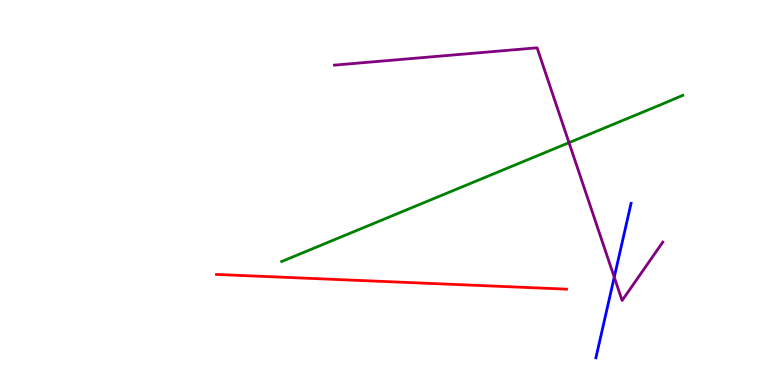[{'lines': ['blue', 'red'], 'intersections': []}, {'lines': ['green', 'red'], 'intersections': []}, {'lines': ['purple', 'red'], 'intersections': []}, {'lines': ['blue', 'green'], 'intersections': []}, {'lines': ['blue', 'purple'], 'intersections': [{'x': 7.93, 'y': 2.8}]}, {'lines': ['green', 'purple'], 'intersections': [{'x': 7.34, 'y': 6.29}]}]